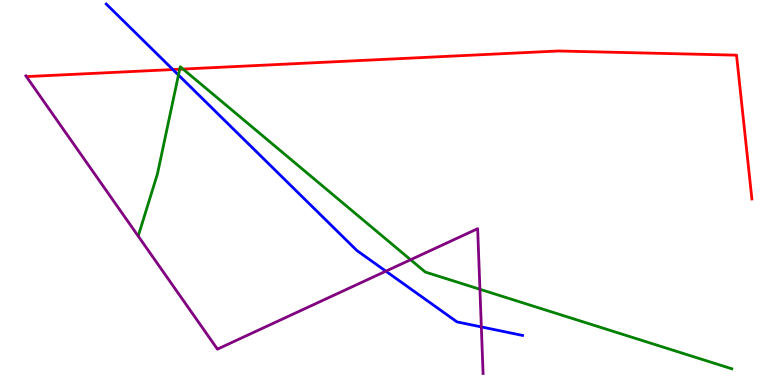[{'lines': ['blue', 'red'], 'intersections': [{'x': 2.23, 'y': 8.19}]}, {'lines': ['green', 'red'], 'intersections': [{'x': 2.32, 'y': 8.2}, {'x': 2.36, 'y': 8.21}]}, {'lines': ['purple', 'red'], 'intersections': []}, {'lines': ['blue', 'green'], 'intersections': [{'x': 2.3, 'y': 8.05}]}, {'lines': ['blue', 'purple'], 'intersections': [{'x': 4.98, 'y': 2.96}, {'x': 6.21, 'y': 1.51}]}, {'lines': ['green', 'purple'], 'intersections': [{'x': 5.3, 'y': 3.25}, {'x': 6.19, 'y': 2.49}]}]